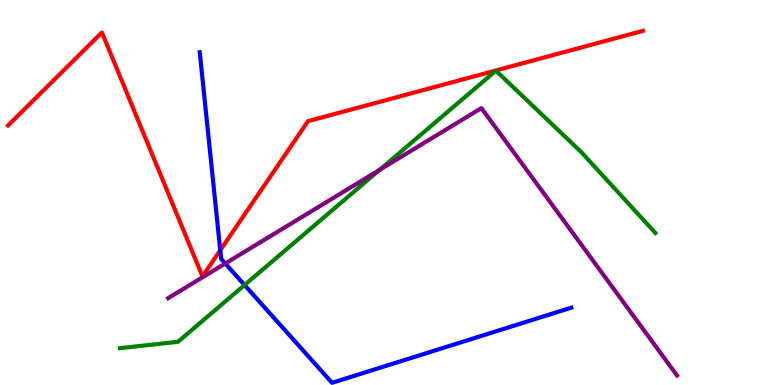[{'lines': ['blue', 'red'], 'intersections': [{'x': 2.84, 'y': 3.5}]}, {'lines': ['green', 'red'], 'intersections': []}, {'lines': ['purple', 'red'], 'intersections': []}, {'lines': ['blue', 'green'], 'intersections': [{'x': 3.16, 'y': 2.6}]}, {'lines': ['blue', 'purple'], 'intersections': [{'x': 2.91, 'y': 3.16}]}, {'lines': ['green', 'purple'], 'intersections': [{'x': 4.9, 'y': 5.59}]}]